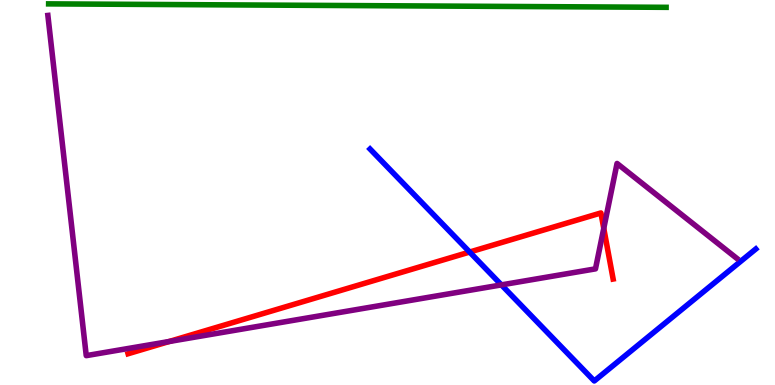[{'lines': ['blue', 'red'], 'intersections': [{'x': 6.06, 'y': 3.45}]}, {'lines': ['green', 'red'], 'intersections': []}, {'lines': ['purple', 'red'], 'intersections': [{'x': 2.18, 'y': 1.13}, {'x': 7.79, 'y': 4.07}]}, {'lines': ['blue', 'green'], 'intersections': []}, {'lines': ['blue', 'purple'], 'intersections': [{'x': 6.47, 'y': 2.6}]}, {'lines': ['green', 'purple'], 'intersections': []}]